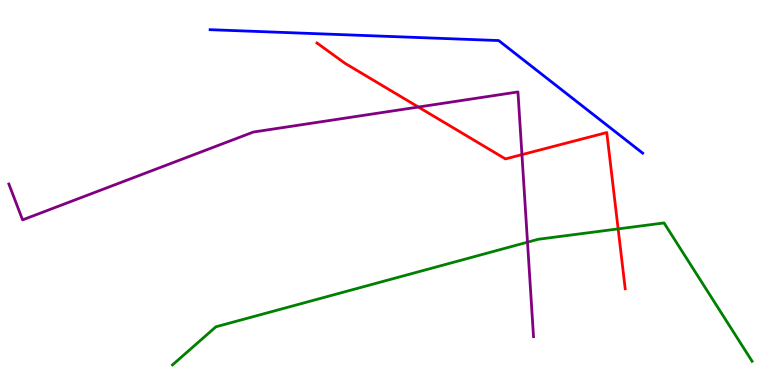[{'lines': ['blue', 'red'], 'intersections': []}, {'lines': ['green', 'red'], 'intersections': [{'x': 7.98, 'y': 4.05}]}, {'lines': ['purple', 'red'], 'intersections': [{'x': 5.4, 'y': 7.22}, {'x': 6.73, 'y': 5.98}]}, {'lines': ['blue', 'green'], 'intersections': []}, {'lines': ['blue', 'purple'], 'intersections': []}, {'lines': ['green', 'purple'], 'intersections': [{'x': 6.81, 'y': 3.71}]}]